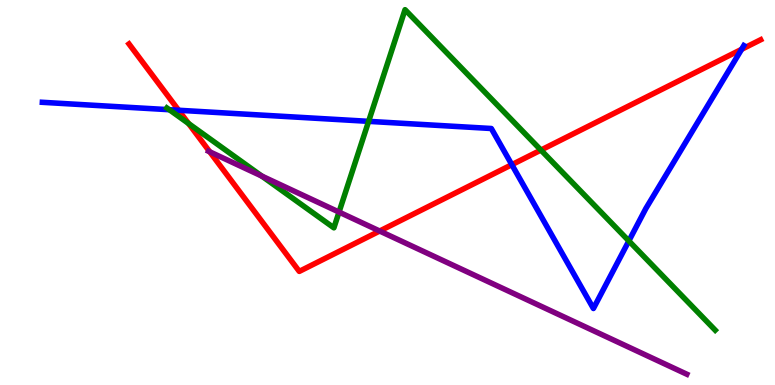[{'lines': ['blue', 'red'], 'intersections': [{'x': 2.31, 'y': 7.14}, {'x': 6.6, 'y': 5.72}, {'x': 9.57, 'y': 8.72}]}, {'lines': ['green', 'red'], 'intersections': [{'x': 2.43, 'y': 6.79}, {'x': 6.98, 'y': 6.1}]}, {'lines': ['purple', 'red'], 'intersections': [{'x': 2.71, 'y': 6.06}, {'x': 4.9, 'y': 4.0}]}, {'lines': ['blue', 'green'], 'intersections': [{'x': 2.18, 'y': 7.15}, {'x': 4.76, 'y': 6.85}, {'x': 8.11, 'y': 3.74}]}, {'lines': ['blue', 'purple'], 'intersections': []}, {'lines': ['green', 'purple'], 'intersections': [{'x': 3.38, 'y': 5.43}, {'x': 4.37, 'y': 4.49}]}]